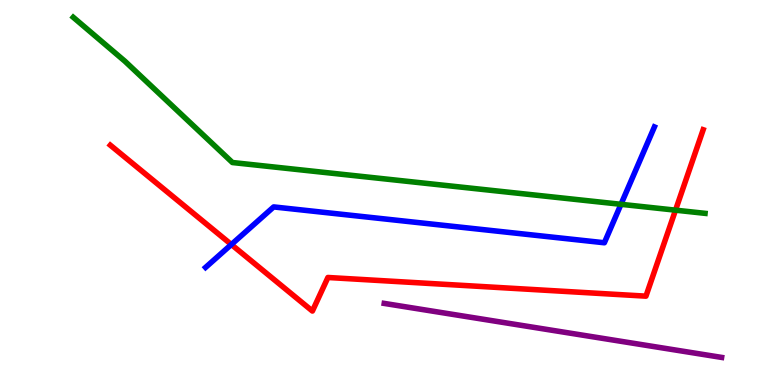[{'lines': ['blue', 'red'], 'intersections': [{'x': 2.99, 'y': 3.65}]}, {'lines': ['green', 'red'], 'intersections': [{'x': 8.72, 'y': 4.54}]}, {'lines': ['purple', 'red'], 'intersections': []}, {'lines': ['blue', 'green'], 'intersections': [{'x': 8.01, 'y': 4.69}]}, {'lines': ['blue', 'purple'], 'intersections': []}, {'lines': ['green', 'purple'], 'intersections': []}]